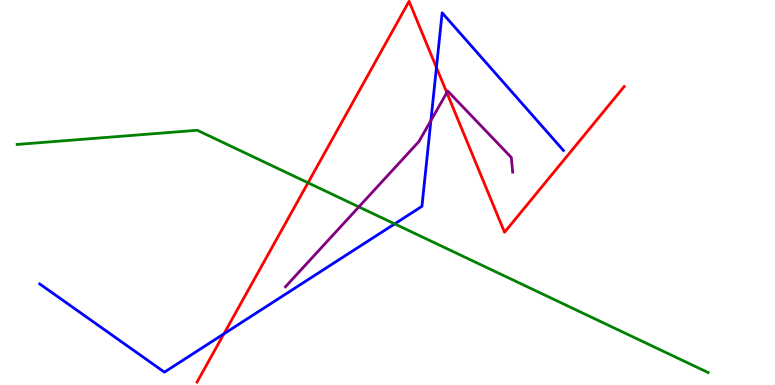[{'lines': ['blue', 'red'], 'intersections': [{'x': 2.89, 'y': 1.33}, {'x': 5.63, 'y': 8.25}]}, {'lines': ['green', 'red'], 'intersections': [{'x': 3.97, 'y': 5.25}]}, {'lines': ['purple', 'red'], 'intersections': [{'x': 5.77, 'y': 7.59}]}, {'lines': ['blue', 'green'], 'intersections': [{'x': 5.09, 'y': 4.18}]}, {'lines': ['blue', 'purple'], 'intersections': [{'x': 5.56, 'y': 6.87}]}, {'lines': ['green', 'purple'], 'intersections': [{'x': 4.63, 'y': 4.63}]}]